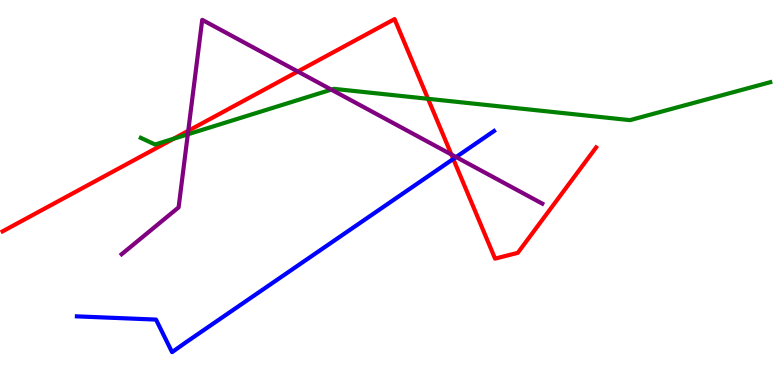[{'lines': ['blue', 'red'], 'intersections': [{'x': 5.85, 'y': 5.87}]}, {'lines': ['green', 'red'], 'intersections': [{'x': 2.24, 'y': 6.4}, {'x': 5.52, 'y': 7.43}]}, {'lines': ['purple', 'red'], 'intersections': [{'x': 2.43, 'y': 6.6}, {'x': 3.84, 'y': 8.14}, {'x': 5.82, 'y': 5.99}]}, {'lines': ['blue', 'green'], 'intersections': []}, {'lines': ['blue', 'purple'], 'intersections': [{'x': 5.88, 'y': 5.92}]}, {'lines': ['green', 'purple'], 'intersections': [{'x': 2.42, 'y': 6.51}, {'x': 4.28, 'y': 7.67}]}]